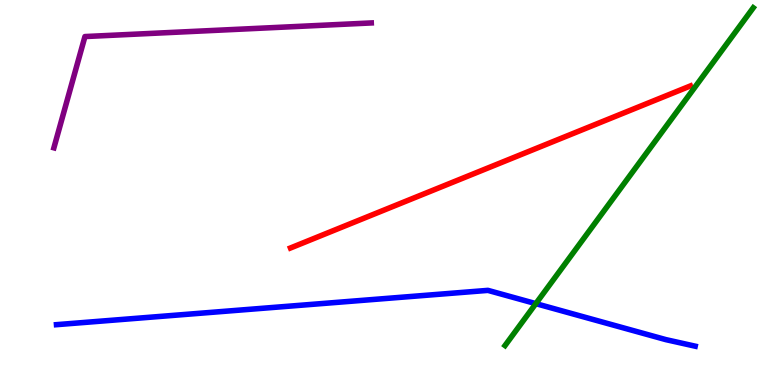[{'lines': ['blue', 'red'], 'intersections': []}, {'lines': ['green', 'red'], 'intersections': []}, {'lines': ['purple', 'red'], 'intersections': []}, {'lines': ['blue', 'green'], 'intersections': [{'x': 6.91, 'y': 2.11}]}, {'lines': ['blue', 'purple'], 'intersections': []}, {'lines': ['green', 'purple'], 'intersections': []}]